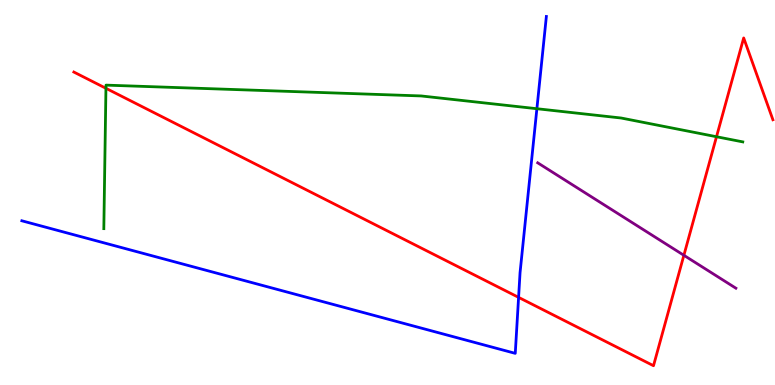[{'lines': ['blue', 'red'], 'intersections': [{'x': 6.69, 'y': 2.28}]}, {'lines': ['green', 'red'], 'intersections': [{'x': 1.37, 'y': 7.71}, {'x': 9.25, 'y': 6.45}]}, {'lines': ['purple', 'red'], 'intersections': [{'x': 8.82, 'y': 3.37}]}, {'lines': ['blue', 'green'], 'intersections': [{'x': 6.93, 'y': 7.18}]}, {'lines': ['blue', 'purple'], 'intersections': []}, {'lines': ['green', 'purple'], 'intersections': []}]